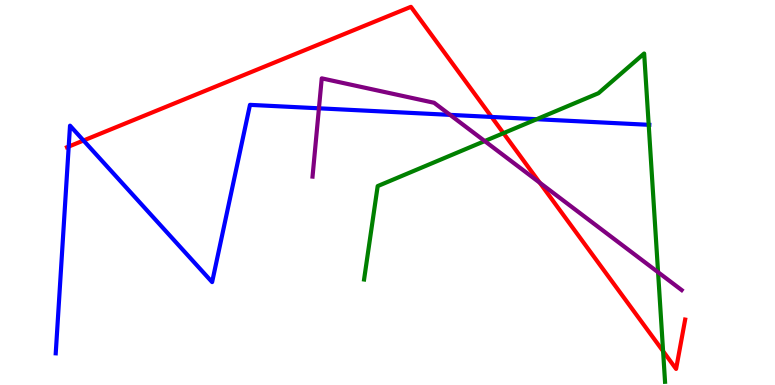[{'lines': ['blue', 'red'], 'intersections': [{'x': 0.887, 'y': 6.19}, {'x': 1.08, 'y': 6.35}, {'x': 6.34, 'y': 6.96}]}, {'lines': ['green', 'red'], 'intersections': [{'x': 6.5, 'y': 6.54}, {'x': 8.56, 'y': 0.878}]}, {'lines': ['purple', 'red'], 'intersections': [{'x': 6.96, 'y': 5.25}]}, {'lines': ['blue', 'green'], 'intersections': [{'x': 6.92, 'y': 6.9}, {'x': 8.37, 'y': 6.76}]}, {'lines': ['blue', 'purple'], 'intersections': [{'x': 4.12, 'y': 7.19}, {'x': 5.81, 'y': 7.02}]}, {'lines': ['green', 'purple'], 'intersections': [{'x': 6.25, 'y': 6.34}, {'x': 8.49, 'y': 2.93}]}]